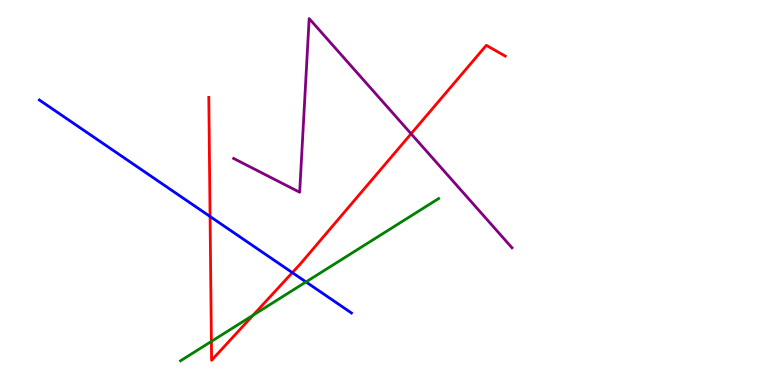[{'lines': ['blue', 'red'], 'intersections': [{'x': 2.71, 'y': 4.38}, {'x': 3.77, 'y': 2.92}]}, {'lines': ['green', 'red'], 'intersections': [{'x': 2.73, 'y': 1.13}, {'x': 3.27, 'y': 1.81}]}, {'lines': ['purple', 'red'], 'intersections': [{'x': 5.3, 'y': 6.53}]}, {'lines': ['blue', 'green'], 'intersections': [{'x': 3.95, 'y': 2.68}]}, {'lines': ['blue', 'purple'], 'intersections': []}, {'lines': ['green', 'purple'], 'intersections': []}]